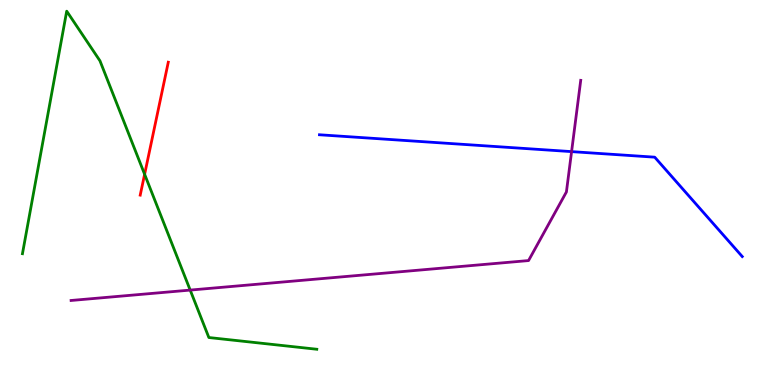[{'lines': ['blue', 'red'], 'intersections': []}, {'lines': ['green', 'red'], 'intersections': [{'x': 1.87, 'y': 5.47}]}, {'lines': ['purple', 'red'], 'intersections': []}, {'lines': ['blue', 'green'], 'intersections': []}, {'lines': ['blue', 'purple'], 'intersections': [{'x': 7.38, 'y': 6.06}]}, {'lines': ['green', 'purple'], 'intersections': [{'x': 2.45, 'y': 2.47}]}]